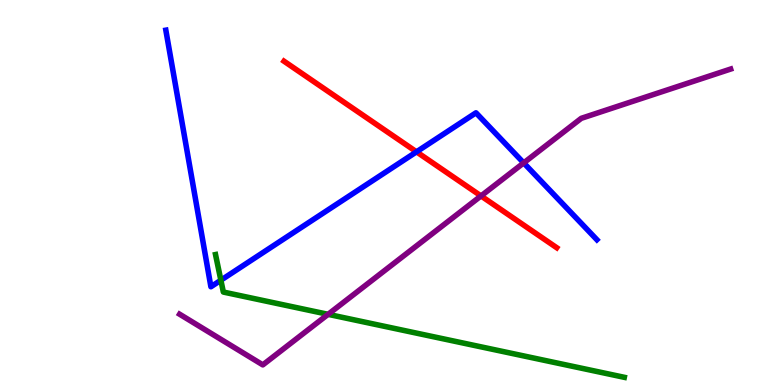[{'lines': ['blue', 'red'], 'intersections': [{'x': 5.37, 'y': 6.06}]}, {'lines': ['green', 'red'], 'intersections': []}, {'lines': ['purple', 'red'], 'intersections': [{'x': 6.21, 'y': 4.91}]}, {'lines': ['blue', 'green'], 'intersections': [{'x': 2.85, 'y': 2.72}]}, {'lines': ['blue', 'purple'], 'intersections': [{'x': 6.76, 'y': 5.77}]}, {'lines': ['green', 'purple'], 'intersections': [{'x': 4.23, 'y': 1.84}]}]